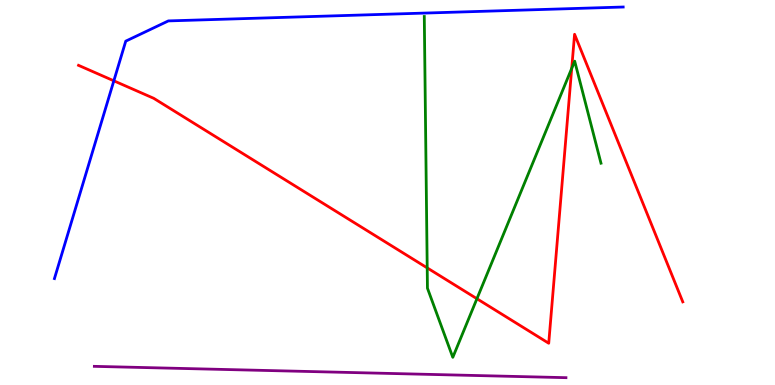[{'lines': ['blue', 'red'], 'intersections': [{'x': 1.47, 'y': 7.9}]}, {'lines': ['green', 'red'], 'intersections': [{'x': 5.51, 'y': 3.04}, {'x': 6.15, 'y': 2.24}, {'x': 7.38, 'y': 8.22}]}, {'lines': ['purple', 'red'], 'intersections': []}, {'lines': ['blue', 'green'], 'intersections': []}, {'lines': ['blue', 'purple'], 'intersections': []}, {'lines': ['green', 'purple'], 'intersections': []}]